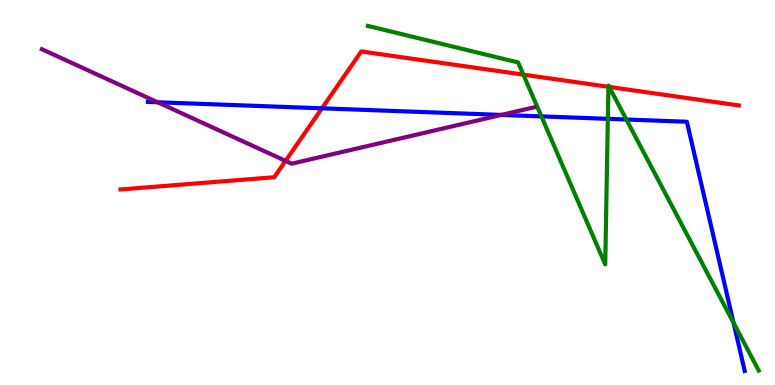[{'lines': ['blue', 'red'], 'intersections': [{'x': 4.15, 'y': 7.19}]}, {'lines': ['green', 'red'], 'intersections': [{'x': 6.75, 'y': 8.06}, {'x': 7.85, 'y': 7.75}, {'x': 7.86, 'y': 7.74}]}, {'lines': ['purple', 'red'], 'intersections': [{'x': 3.68, 'y': 5.82}]}, {'lines': ['blue', 'green'], 'intersections': [{'x': 6.99, 'y': 6.98}, {'x': 7.84, 'y': 6.91}, {'x': 8.08, 'y': 6.9}, {'x': 9.47, 'y': 1.62}]}, {'lines': ['blue', 'purple'], 'intersections': [{'x': 2.03, 'y': 7.34}, {'x': 6.47, 'y': 7.02}]}, {'lines': ['green', 'purple'], 'intersections': []}]